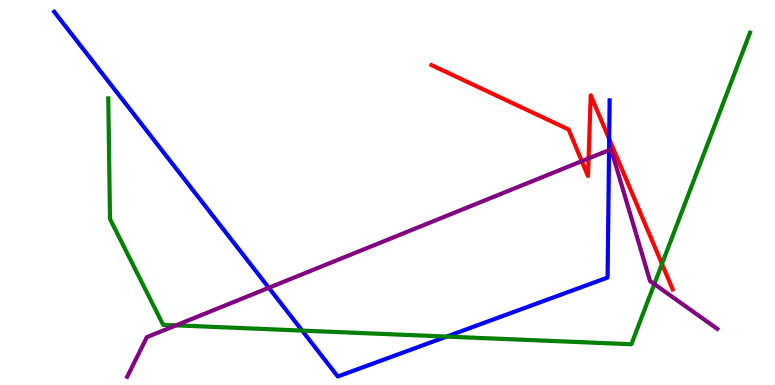[{'lines': ['blue', 'red'], 'intersections': [{'x': 7.86, 'y': 6.39}]}, {'lines': ['green', 'red'], 'intersections': [{'x': 8.54, 'y': 3.14}]}, {'lines': ['purple', 'red'], 'intersections': [{'x': 7.51, 'y': 5.81}, {'x': 7.59, 'y': 5.88}]}, {'lines': ['blue', 'green'], 'intersections': [{'x': 3.9, 'y': 1.41}, {'x': 5.76, 'y': 1.26}]}, {'lines': ['blue', 'purple'], 'intersections': [{'x': 3.47, 'y': 2.52}, {'x': 7.86, 'y': 6.1}]}, {'lines': ['green', 'purple'], 'intersections': [{'x': 2.27, 'y': 1.55}, {'x': 8.44, 'y': 2.62}]}]